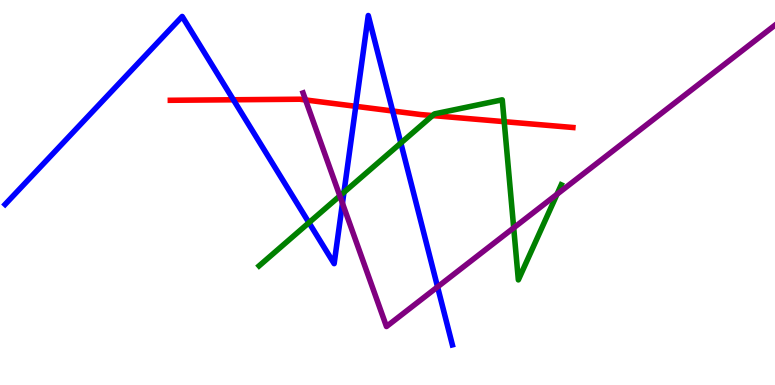[{'lines': ['blue', 'red'], 'intersections': [{'x': 3.01, 'y': 7.41}, {'x': 4.59, 'y': 7.24}, {'x': 5.07, 'y': 7.12}]}, {'lines': ['green', 'red'], 'intersections': [{'x': 5.58, 'y': 7.0}, {'x': 6.51, 'y': 6.84}]}, {'lines': ['purple', 'red'], 'intersections': [{'x': 3.94, 'y': 7.4}]}, {'lines': ['blue', 'green'], 'intersections': [{'x': 3.99, 'y': 4.22}, {'x': 4.44, 'y': 5.0}, {'x': 5.17, 'y': 6.28}]}, {'lines': ['blue', 'purple'], 'intersections': [{'x': 4.42, 'y': 4.72}, {'x': 5.65, 'y': 2.55}]}, {'lines': ['green', 'purple'], 'intersections': [{'x': 4.38, 'y': 4.91}, {'x': 6.63, 'y': 4.08}, {'x': 7.19, 'y': 4.95}]}]